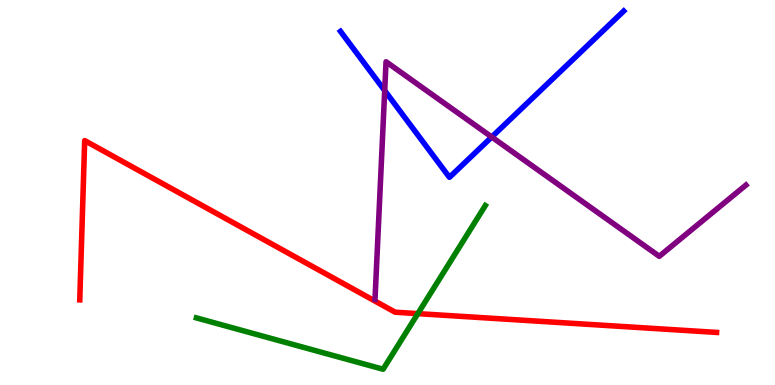[{'lines': ['blue', 'red'], 'intersections': []}, {'lines': ['green', 'red'], 'intersections': [{'x': 5.39, 'y': 1.85}]}, {'lines': ['purple', 'red'], 'intersections': []}, {'lines': ['blue', 'green'], 'intersections': []}, {'lines': ['blue', 'purple'], 'intersections': [{'x': 4.96, 'y': 7.65}, {'x': 6.34, 'y': 6.44}]}, {'lines': ['green', 'purple'], 'intersections': []}]